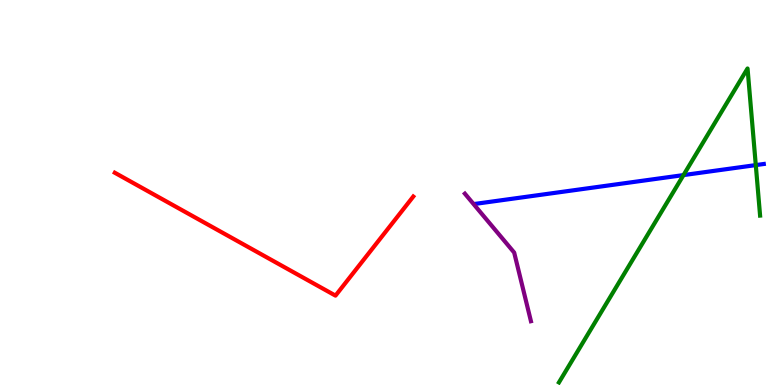[{'lines': ['blue', 'red'], 'intersections': []}, {'lines': ['green', 'red'], 'intersections': []}, {'lines': ['purple', 'red'], 'intersections': []}, {'lines': ['blue', 'green'], 'intersections': [{'x': 8.82, 'y': 5.45}, {'x': 9.75, 'y': 5.71}]}, {'lines': ['blue', 'purple'], 'intersections': []}, {'lines': ['green', 'purple'], 'intersections': []}]